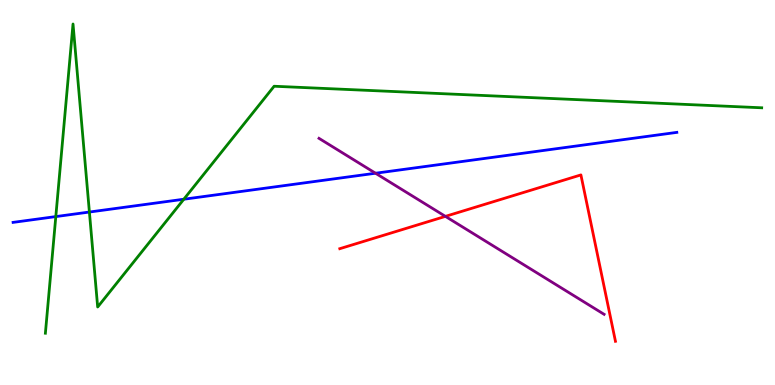[{'lines': ['blue', 'red'], 'intersections': []}, {'lines': ['green', 'red'], 'intersections': []}, {'lines': ['purple', 'red'], 'intersections': [{'x': 5.75, 'y': 4.38}]}, {'lines': ['blue', 'green'], 'intersections': [{'x': 0.72, 'y': 4.37}, {'x': 1.15, 'y': 4.49}, {'x': 2.37, 'y': 4.83}]}, {'lines': ['blue', 'purple'], 'intersections': [{'x': 4.85, 'y': 5.5}]}, {'lines': ['green', 'purple'], 'intersections': []}]